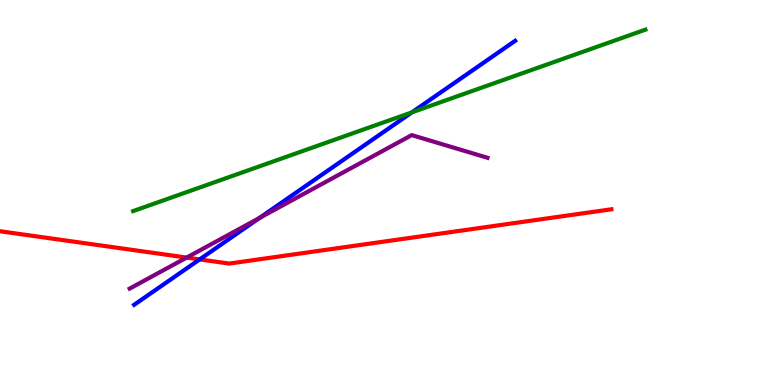[{'lines': ['blue', 'red'], 'intersections': [{'x': 2.58, 'y': 3.26}]}, {'lines': ['green', 'red'], 'intersections': []}, {'lines': ['purple', 'red'], 'intersections': [{'x': 2.41, 'y': 3.31}]}, {'lines': ['blue', 'green'], 'intersections': [{'x': 5.32, 'y': 7.08}]}, {'lines': ['blue', 'purple'], 'intersections': [{'x': 3.35, 'y': 4.34}]}, {'lines': ['green', 'purple'], 'intersections': []}]